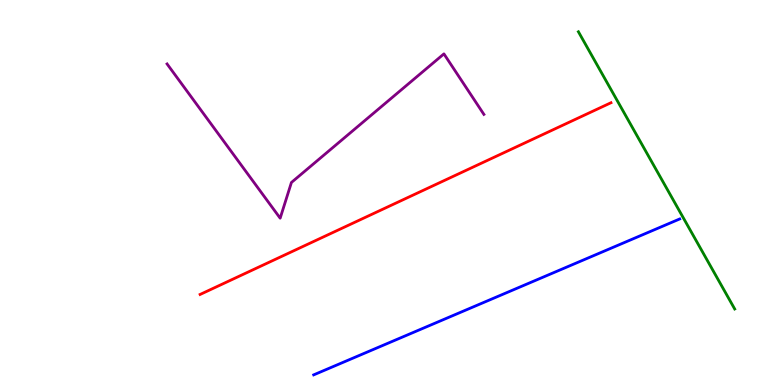[{'lines': ['blue', 'red'], 'intersections': []}, {'lines': ['green', 'red'], 'intersections': []}, {'lines': ['purple', 'red'], 'intersections': []}, {'lines': ['blue', 'green'], 'intersections': []}, {'lines': ['blue', 'purple'], 'intersections': []}, {'lines': ['green', 'purple'], 'intersections': []}]